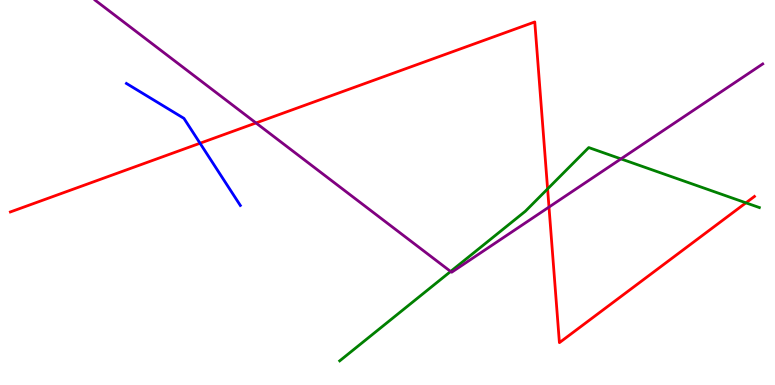[{'lines': ['blue', 'red'], 'intersections': [{'x': 2.58, 'y': 6.28}]}, {'lines': ['green', 'red'], 'intersections': [{'x': 7.07, 'y': 5.09}, {'x': 9.62, 'y': 4.73}]}, {'lines': ['purple', 'red'], 'intersections': [{'x': 3.3, 'y': 6.81}, {'x': 7.08, 'y': 4.62}]}, {'lines': ['blue', 'green'], 'intersections': []}, {'lines': ['blue', 'purple'], 'intersections': []}, {'lines': ['green', 'purple'], 'intersections': [{'x': 5.81, 'y': 2.95}, {'x': 8.01, 'y': 5.87}]}]